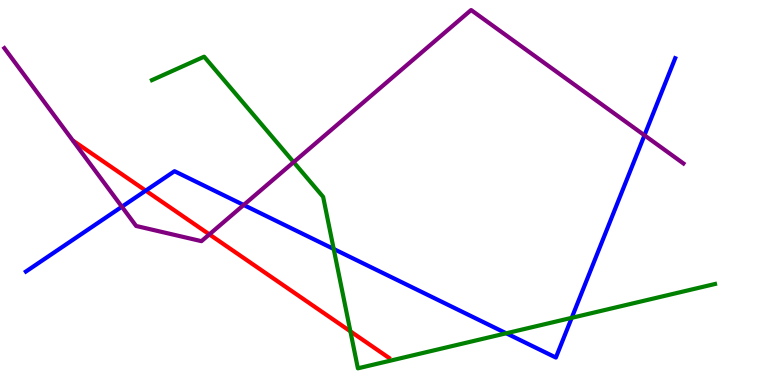[{'lines': ['blue', 'red'], 'intersections': [{'x': 1.88, 'y': 5.05}]}, {'lines': ['green', 'red'], 'intersections': [{'x': 4.52, 'y': 1.39}]}, {'lines': ['purple', 'red'], 'intersections': [{'x': 2.7, 'y': 3.91}]}, {'lines': ['blue', 'green'], 'intersections': [{'x': 4.31, 'y': 3.53}, {'x': 6.53, 'y': 1.34}, {'x': 7.38, 'y': 1.74}]}, {'lines': ['blue', 'purple'], 'intersections': [{'x': 1.57, 'y': 4.63}, {'x': 3.14, 'y': 4.68}, {'x': 8.32, 'y': 6.49}]}, {'lines': ['green', 'purple'], 'intersections': [{'x': 3.79, 'y': 5.79}]}]